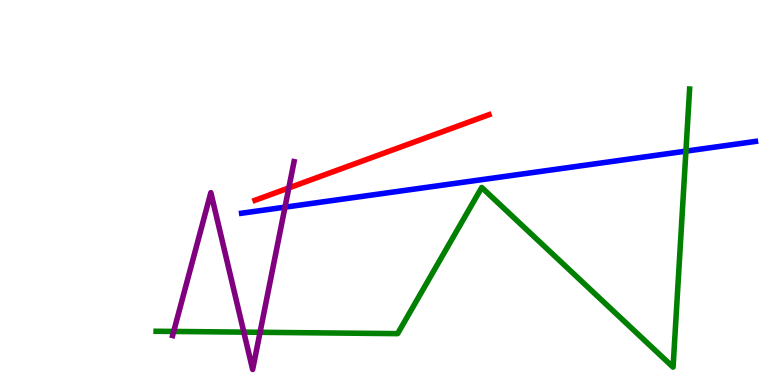[{'lines': ['blue', 'red'], 'intersections': []}, {'lines': ['green', 'red'], 'intersections': []}, {'lines': ['purple', 'red'], 'intersections': [{'x': 3.73, 'y': 5.12}]}, {'lines': ['blue', 'green'], 'intersections': [{'x': 8.85, 'y': 6.07}]}, {'lines': ['blue', 'purple'], 'intersections': [{'x': 3.68, 'y': 4.62}]}, {'lines': ['green', 'purple'], 'intersections': [{'x': 2.24, 'y': 1.39}, {'x': 3.15, 'y': 1.37}, {'x': 3.36, 'y': 1.37}]}]